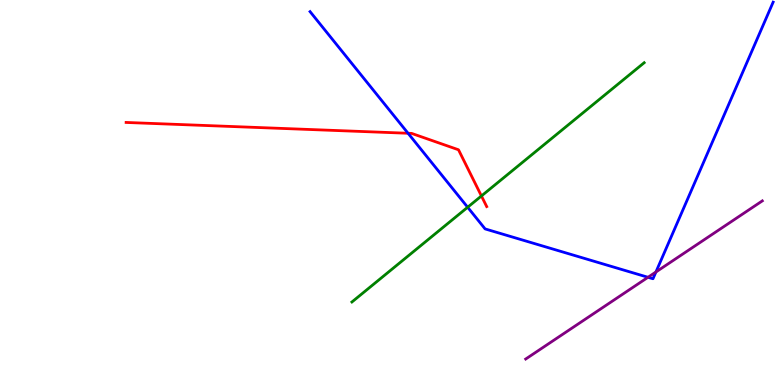[{'lines': ['blue', 'red'], 'intersections': [{'x': 5.27, 'y': 6.54}]}, {'lines': ['green', 'red'], 'intersections': [{'x': 6.21, 'y': 4.91}]}, {'lines': ['purple', 'red'], 'intersections': []}, {'lines': ['blue', 'green'], 'intersections': [{'x': 6.03, 'y': 4.62}]}, {'lines': ['blue', 'purple'], 'intersections': [{'x': 8.36, 'y': 2.8}, {'x': 8.46, 'y': 2.94}]}, {'lines': ['green', 'purple'], 'intersections': []}]